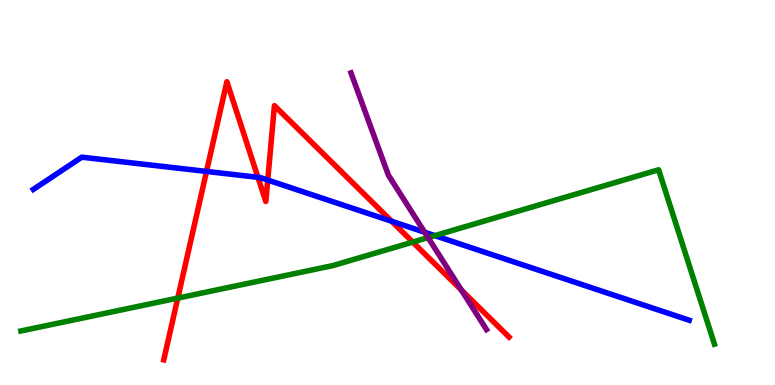[{'lines': ['blue', 'red'], 'intersections': [{'x': 2.66, 'y': 5.55}, {'x': 3.33, 'y': 5.39}, {'x': 3.45, 'y': 5.32}, {'x': 5.05, 'y': 4.25}]}, {'lines': ['green', 'red'], 'intersections': [{'x': 2.29, 'y': 2.26}, {'x': 5.33, 'y': 3.71}]}, {'lines': ['purple', 'red'], 'intersections': [{'x': 5.95, 'y': 2.47}]}, {'lines': ['blue', 'green'], 'intersections': [{'x': 5.61, 'y': 3.88}]}, {'lines': ['blue', 'purple'], 'intersections': [{'x': 5.48, 'y': 3.97}]}, {'lines': ['green', 'purple'], 'intersections': [{'x': 5.52, 'y': 3.83}]}]